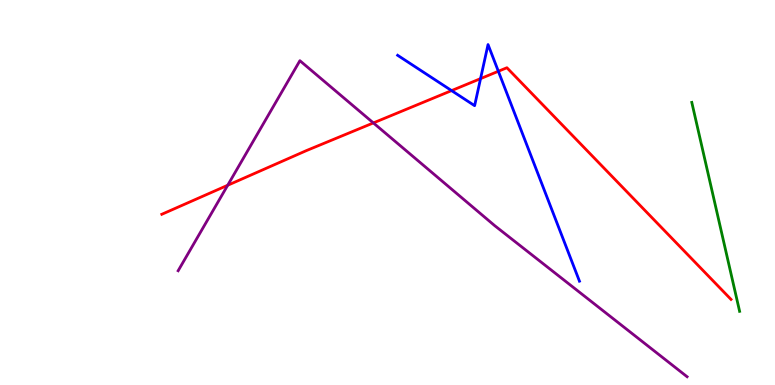[{'lines': ['blue', 'red'], 'intersections': [{'x': 5.83, 'y': 7.65}, {'x': 6.2, 'y': 7.96}, {'x': 6.43, 'y': 8.15}]}, {'lines': ['green', 'red'], 'intersections': []}, {'lines': ['purple', 'red'], 'intersections': [{'x': 2.94, 'y': 5.19}, {'x': 4.82, 'y': 6.81}]}, {'lines': ['blue', 'green'], 'intersections': []}, {'lines': ['blue', 'purple'], 'intersections': []}, {'lines': ['green', 'purple'], 'intersections': []}]